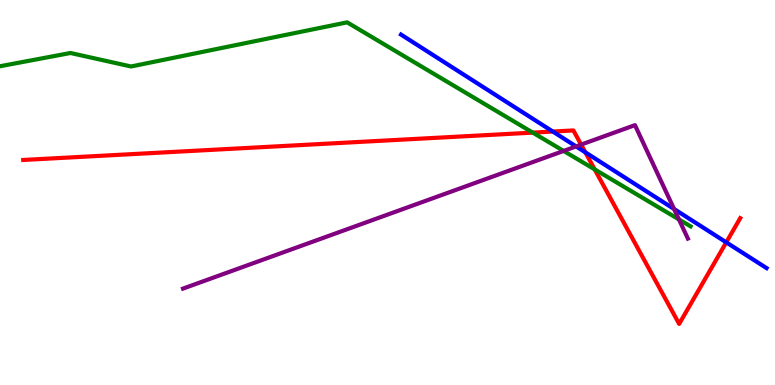[{'lines': ['blue', 'red'], 'intersections': [{'x': 7.13, 'y': 6.58}, {'x': 7.55, 'y': 6.04}, {'x': 9.37, 'y': 3.71}]}, {'lines': ['green', 'red'], 'intersections': [{'x': 6.87, 'y': 6.56}, {'x': 7.67, 'y': 5.6}]}, {'lines': ['purple', 'red'], 'intersections': [{'x': 7.5, 'y': 6.24}]}, {'lines': ['blue', 'green'], 'intersections': []}, {'lines': ['blue', 'purple'], 'intersections': [{'x': 7.43, 'y': 6.2}, {'x': 8.7, 'y': 4.57}]}, {'lines': ['green', 'purple'], 'intersections': [{'x': 7.27, 'y': 6.08}, {'x': 8.76, 'y': 4.3}]}]